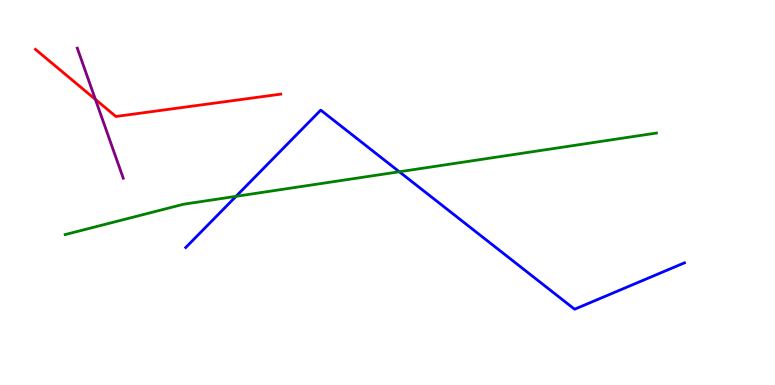[{'lines': ['blue', 'red'], 'intersections': []}, {'lines': ['green', 'red'], 'intersections': []}, {'lines': ['purple', 'red'], 'intersections': [{'x': 1.23, 'y': 7.42}]}, {'lines': ['blue', 'green'], 'intersections': [{'x': 3.05, 'y': 4.9}, {'x': 5.15, 'y': 5.54}]}, {'lines': ['blue', 'purple'], 'intersections': []}, {'lines': ['green', 'purple'], 'intersections': []}]